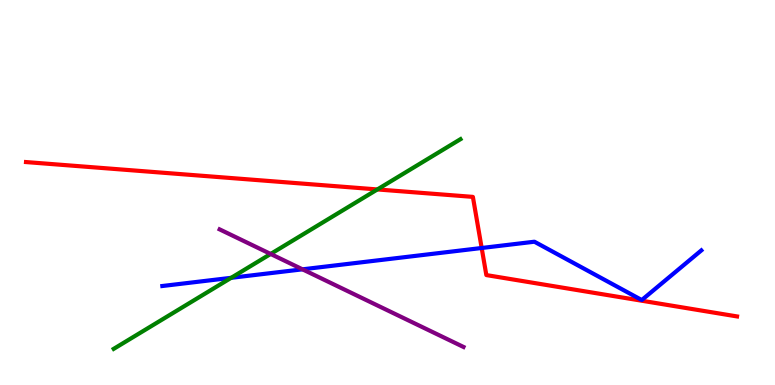[{'lines': ['blue', 'red'], 'intersections': [{'x': 6.22, 'y': 3.56}]}, {'lines': ['green', 'red'], 'intersections': [{'x': 4.87, 'y': 5.08}]}, {'lines': ['purple', 'red'], 'intersections': []}, {'lines': ['blue', 'green'], 'intersections': [{'x': 2.98, 'y': 2.78}]}, {'lines': ['blue', 'purple'], 'intersections': [{'x': 3.9, 'y': 3.0}]}, {'lines': ['green', 'purple'], 'intersections': [{'x': 3.49, 'y': 3.4}]}]